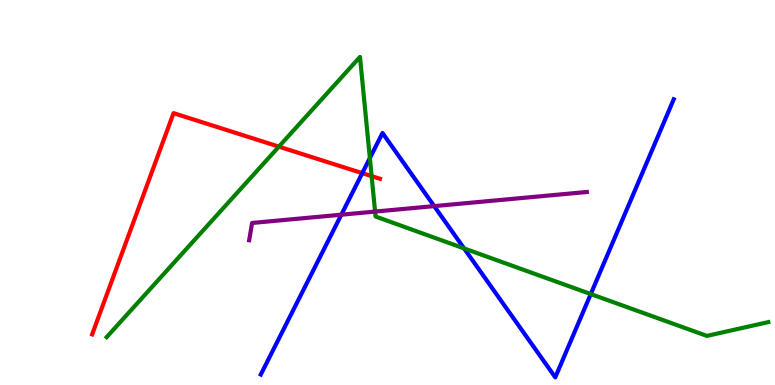[{'lines': ['blue', 'red'], 'intersections': [{'x': 4.67, 'y': 5.5}]}, {'lines': ['green', 'red'], 'intersections': [{'x': 3.6, 'y': 6.19}, {'x': 4.8, 'y': 5.43}]}, {'lines': ['purple', 'red'], 'intersections': []}, {'lines': ['blue', 'green'], 'intersections': [{'x': 4.77, 'y': 5.89}, {'x': 5.99, 'y': 3.55}, {'x': 7.62, 'y': 2.36}]}, {'lines': ['blue', 'purple'], 'intersections': [{'x': 4.4, 'y': 4.42}, {'x': 5.6, 'y': 4.65}]}, {'lines': ['green', 'purple'], 'intersections': [{'x': 4.84, 'y': 4.5}]}]